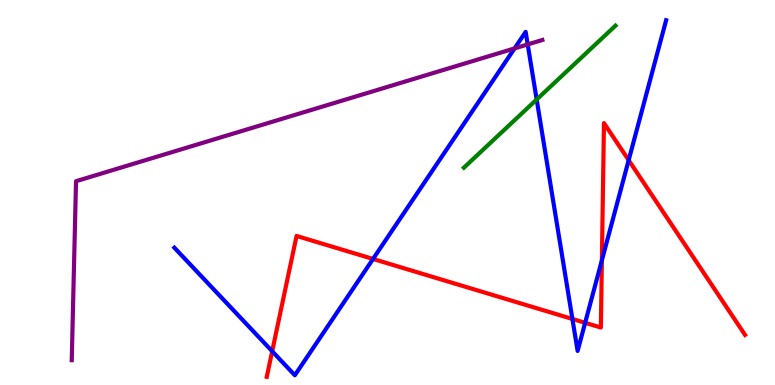[{'lines': ['blue', 'red'], 'intersections': [{'x': 3.51, 'y': 0.876}, {'x': 4.81, 'y': 3.27}, {'x': 7.39, 'y': 1.72}, {'x': 7.55, 'y': 1.62}, {'x': 7.77, 'y': 3.24}, {'x': 8.11, 'y': 5.84}]}, {'lines': ['green', 'red'], 'intersections': []}, {'lines': ['purple', 'red'], 'intersections': []}, {'lines': ['blue', 'green'], 'intersections': [{'x': 6.92, 'y': 7.42}]}, {'lines': ['blue', 'purple'], 'intersections': [{'x': 6.64, 'y': 8.74}, {'x': 6.81, 'y': 8.85}]}, {'lines': ['green', 'purple'], 'intersections': []}]